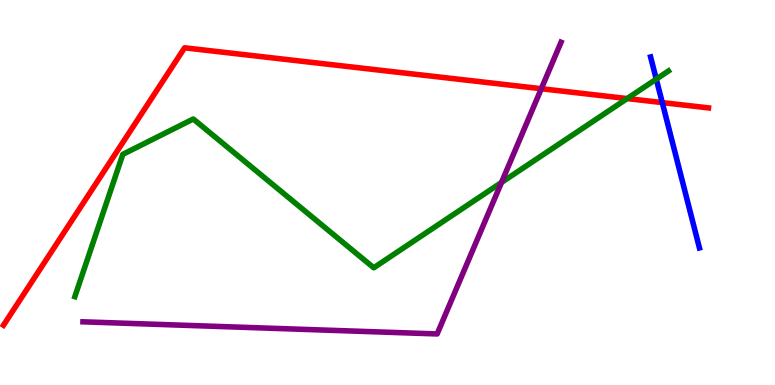[{'lines': ['blue', 'red'], 'intersections': [{'x': 8.55, 'y': 7.34}]}, {'lines': ['green', 'red'], 'intersections': [{'x': 8.09, 'y': 7.44}]}, {'lines': ['purple', 'red'], 'intersections': [{'x': 6.98, 'y': 7.7}]}, {'lines': ['blue', 'green'], 'intersections': [{'x': 8.47, 'y': 7.94}]}, {'lines': ['blue', 'purple'], 'intersections': []}, {'lines': ['green', 'purple'], 'intersections': [{'x': 6.47, 'y': 5.26}]}]